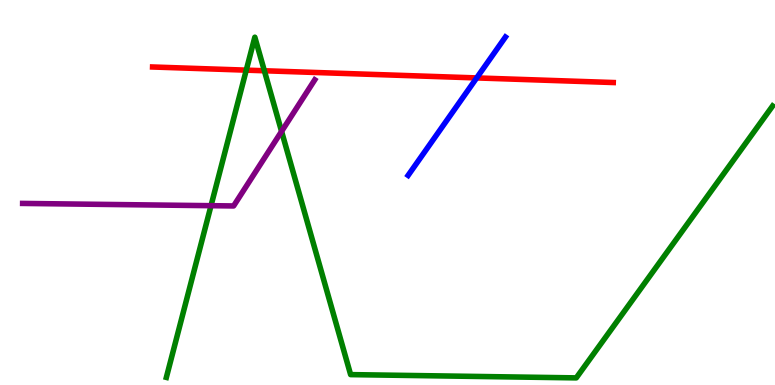[{'lines': ['blue', 'red'], 'intersections': [{'x': 6.15, 'y': 7.98}]}, {'lines': ['green', 'red'], 'intersections': [{'x': 3.18, 'y': 8.18}, {'x': 3.41, 'y': 8.16}]}, {'lines': ['purple', 'red'], 'intersections': []}, {'lines': ['blue', 'green'], 'intersections': []}, {'lines': ['blue', 'purple'], 'intersections': []}, {'lines': ['green', 'purple'], 'intersections': [{'x': 2.72, 'y': 4.66}, {'x': 3.63, 'y': 6.59}]}]